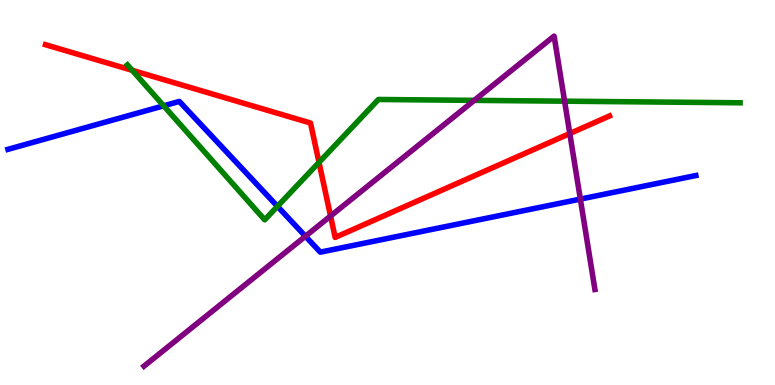[{'lines': ['blue', 'red'], 'intersections': []}, {'lines': ['green', 'red'], 'intersections': [{'x': 1.71, 'y': 8.17}, {'x': 4.12, 'y': 5.78}]}, {'lines': ['purple', 'red'], 'intersections': [{'x': 4.27, 'y': 4.39}, {'x': 7.35, 'y': 6.53}]}, {'lines': ['blue', 'green'], 'intersections': [{'x': 2.11, 'y': 7.25}, {'x': 3.58, 'y': 4.64}]}, {'lines': ['blue', 'purple'], 'intersections': [{'x': 3.94, 'y': 3.86}, {'x': 7.49, 'y': 4.83}]}, {'lines': ['green', 'purple'], 'intersections': [{'x': 6.12, 'y': 7.39}, {'x': 7.29, 'y': 7.37}]}]